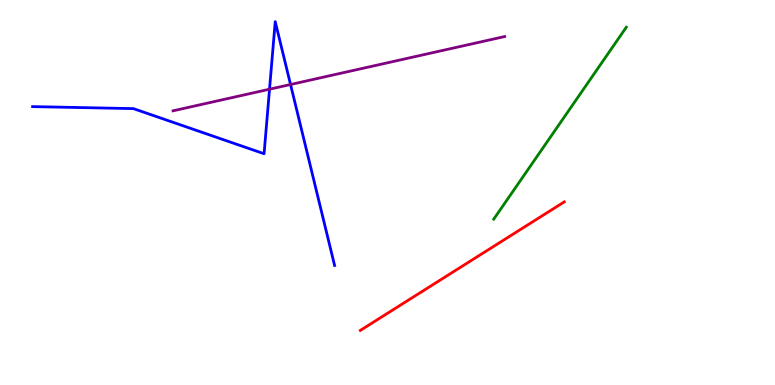[{'lines': ['blue', 'red'], 'intersections': []}, {'lines': ['green', 'red'], 'intersections': []}, {'lines': ['purple', 'red'], 'intersections': []}, {'lines': ['blue', 'green'], 'intersections': []}, {'lines': ['blue', 'purple'], 'intersections': [{'x': 3.48, 'y': 7.68}, {'x': 3.75, 'y': 7.81}]}, {'lines': ['green', 'purple'], 'intersections': []}]